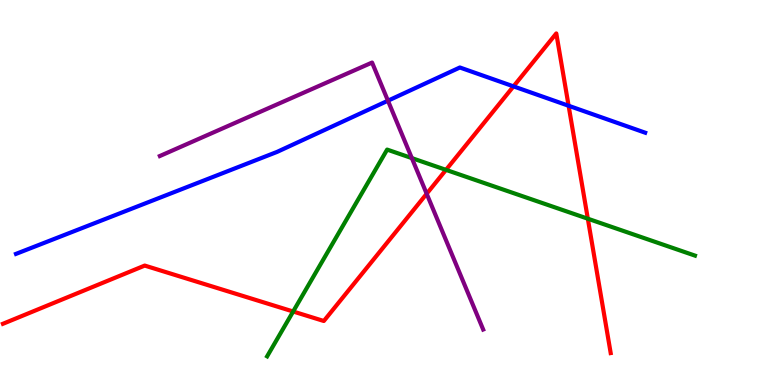[{'lines': ['blue', 'red'], 'intersections': [{'x': 6.63, 'y': 7.76}, {'x': 7.34, 'y': 7.25}]}, {'lines': ['green', 'red'], 'intersections': [{'x': 3.78, 'y': 1.91}, {'x': 5.75, 'y': 5.59}, {'x': 7.58, 'y': 4.32}]}, {'lines': ['purple', 'red'], 'intersections': [{'x': 5.51, 'y': 4.97}]}, {'lines': ['blue', 'green'], 'intersections': []}, {'lines': ['blue', 'purple'], 'intersections': [{'x': 5.01, 'y': 7.38}]}, {'lines': ['green', 'purple'], 'intersections': [{'x': 5.31, 'y': 5.89}]}]